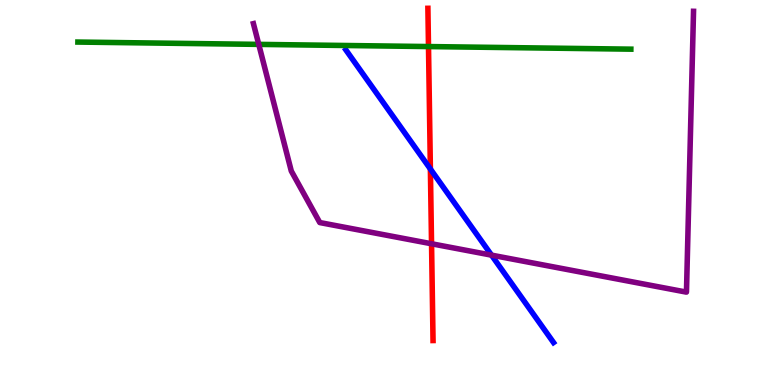[{'lines': ['blue', 'red'], 'intersections': [{'x': 5.55, 'y': 5.61}]}, {'lines': ['green', 'red'], 'intersections': [{'x': 5.53, 'y': 8.79}]}, {'lines': ['purple', 'red'], 'intersections': [{'x': 5.57, 'y': 3.67}]}, {'lines': ['blue', 'green'], 'intersections': []}, {'lines': ['blue', 'purple'], 'intersections': [{'x': 6.34, 'y': 3.37}]}, {'lines': ['green', 'purple'], 'intersections': [{'x': 3.34, 'y': 8.85}]}]